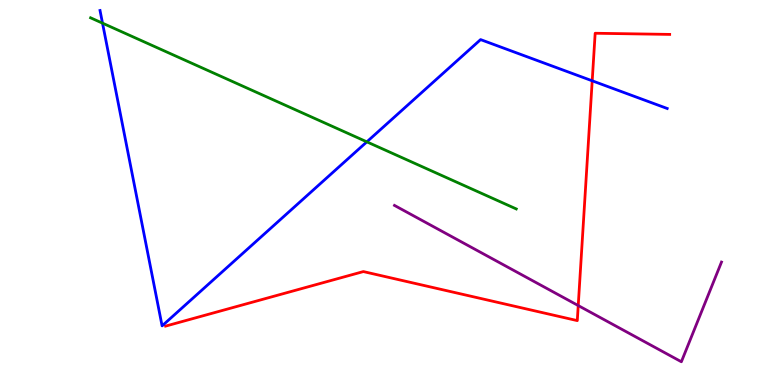[{'lines': ['blue', 'red'], 'intersections': [{'x': 7.64, 'y': 7.9}]}, {'lines': ['green', 'red'], 'intersections': []}, {'lines': ['purple', 'red'], 'intersections': [{'x': 7.46, 'y': 2.06}]}, {'lines': ['blue', 'green'], 'intersections': [{'x': 1.32, 'y': 9.4}, {'x': 4.73, 'y': 6.32}]}, {'lines': ['blue', 'purple'], 'intersections': []}, {'lines': ['green', 'purple'], 'intersections': []}]